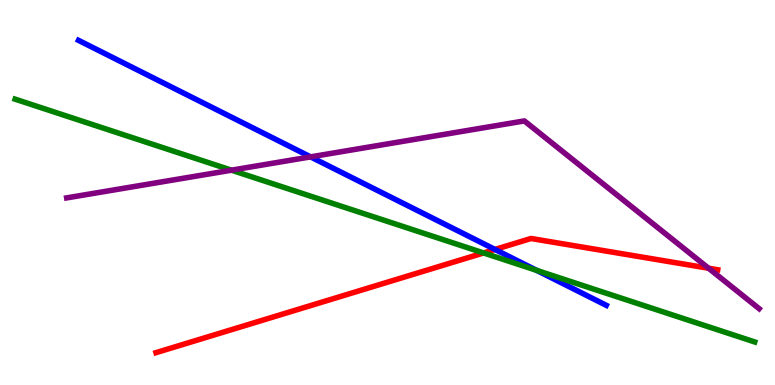[{'lines': ['blue', 'red'], 'intersections': [{'x': 6.39, 'y': 3.52}]}, {'lines': ['green', 'red'], 'intersections': [{'x': 6.24, 'y': 3.43}]}, {'lines': ['purple', 'red'], 'intersections': [{'x': 9.14, 'y': 3.03}]}, {'lines': ['blue', 'green'], 'intersections': [{'x': 6.92, 'y': 2.98}]}, {'lines': ['blue', 'purple'], 'intersections': [{'x': 4.01, 'y': 5.93}]}, {'lines': ['green', 'purple'], 'intersections': [{'x': 2.99, 'y': 5.58}]}]